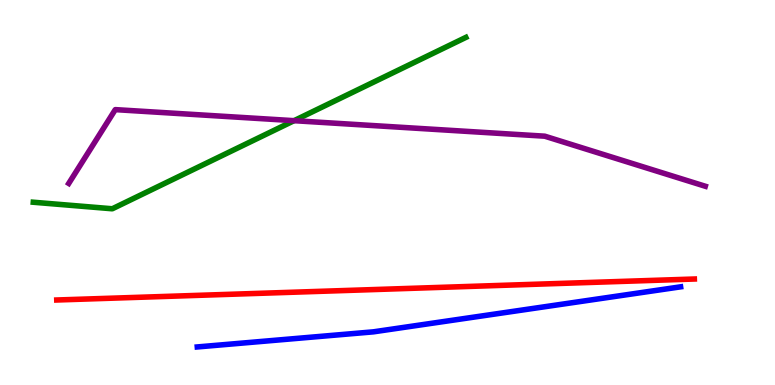[{'lines': ['blue', 'red'], 'intersections': []}, {'lines': ['green', 'red'], 'intersections': []}, {'lines': ['purple', 'red'], 'intersections': []}, {'lines': ['blue', 'green'], 'intersections': []}, {'lines': ['blue', 'purple'], 'intersections': []}, {'lines': ['green', 'purple'], 'intersections': [{'x': 3.79, 'y': 6.87}]}]